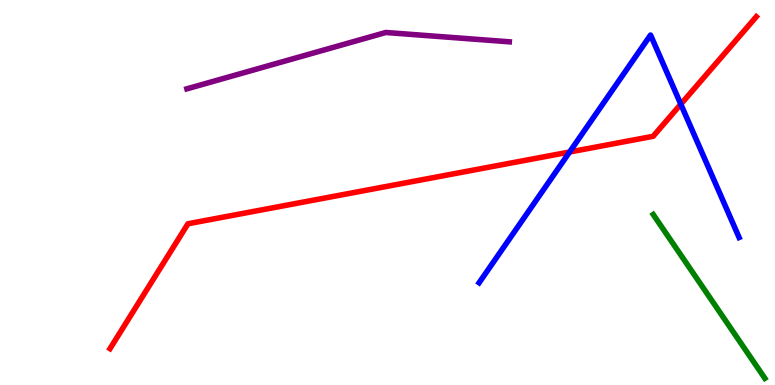[{'lines': ['blue', 'red'], 'intersections': [{'x': 7.35, 'y': 6.05}, {'x': 8.78, 'y': 7.29}]}, {'lines': ['green', 'red'], 'intersections': []}, {'lines': ['purple', 'red'], 'intersections': []}, {'lines': ['blue', 'green'], 'intersections': []}, {'lines': ['blue', 'purple'], 'intersections': []}, {'lines': ['green', 'purple'], 'intersections': []}]